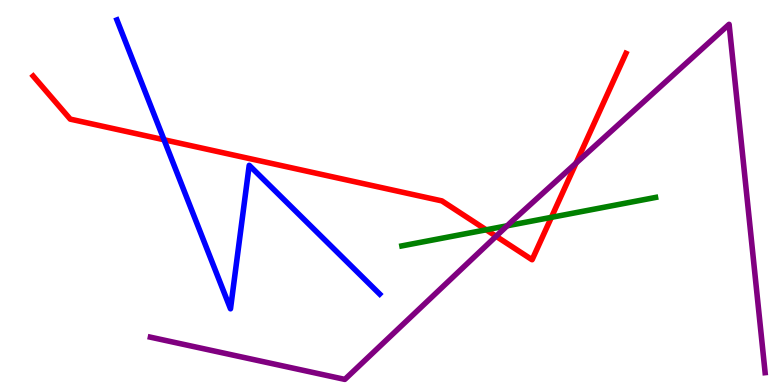[{'lines': ['blue', 'red'], 'intersections': [{'x': 2.12, 'y': 6.37}]}, {'lines': ['green', 'red'], 'intersections': [{'x': 6.27, 'y': 4.03}, {'x': 7.11, 'y': 4.35}]}, {'lines': ['purple', 'red'], 'intersections': [{'x': 6.4, 'y': 3.86}, {'x': 7.43, 'y': 5.76}]}, {'lines': ['blue', 'green'], 'intersections': []}, {'lines': ['blue', 'purple'], 'intersections': []}, {'lines': ['green', 'purple'], 'intersections': [{'x': 6.54, 'y': 4.14}]}]